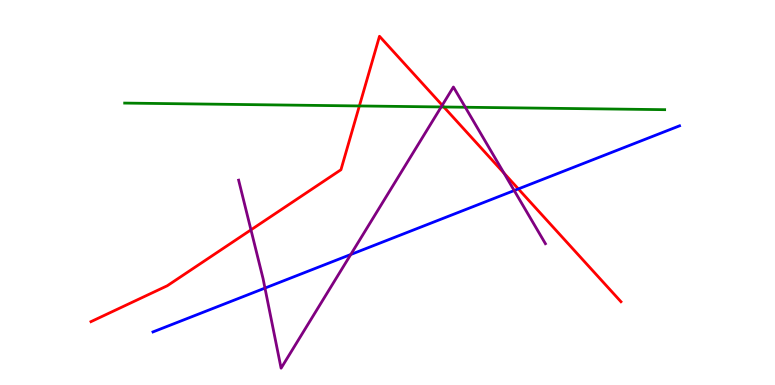[{'lines': ['blue', 'red'], 'intersections': [{'x': 6.69, 'y': 5.09}]}, {'lines': ['green', 'red'], 'intersections': [{'x': 4.64, 'y': 7.25}, {'x': 5.73, 'y': 7.22}]}, {'lines': ['purple', 'red'], 'intersections': [{'x': 3.24, 'y': 4.03}, {'x': 5.71, 'y': 7.27}, {'x': 6.5, 'y': 5.5}]}, {'lines': ['blue', 'green'], 'intersections': []}, {'lines': ['blue', 'purple'], 'intersections': [{'x': 3.42, 'y': 2.52}, {'x': 4.53, 'y': 3.39}, {'x': 6.63, 'y': 5.05}]}, {'lines': ['green', 'purple'], 'intersections': [{'x': 5.69, 'y': 7.22}, {'x': 6.0, 'y': 7.21}]}]